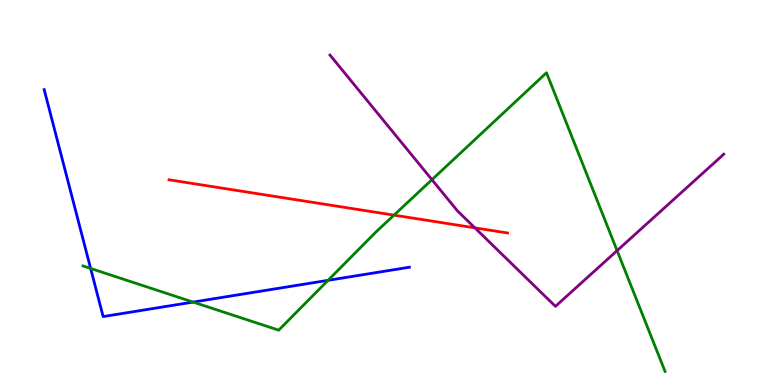[{'lines': ['blue', 'red'], 'intersections': []}, {'lines': ['green', 'red'], 'intersections': [{'x': 5.08, 'y': 4.41}]}, {'lines': ['purple', 'red'], 'intersections': [{'x': 6.13, 'y': 4.08}]}, {'lines': ['blue', 'green'], 'intersections': [{'x': 1.17, 'y': 3.03}, {'x': 2.49, 'y': 2.15}, {'x': 4.23, 'y': 2.72}]}, {'lines': ['blue', 'purple'], 'intersections': []}, {'lines': ['green', 'purple'], 'intersections': [{'x': 5.57, 'y': 5.33}, {'x': 7.96, 'y': 3.49}]}]